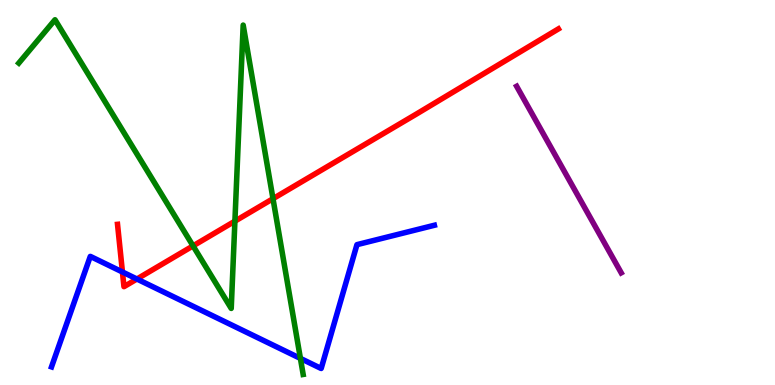[{'lines': ['blue', 'red'], 'intersections': [{'x': 1.58, 'y': 2.94}, {'x': 1.77, 'y': 2.75}]}, {'lines': ['green', 'red'], 'intersections': [{'x': 2.49, 'y': 3.61}, {'x': 3.03, 'y': 4.26}, {'x': 3.52, 'y': 4.84}]}, {'lines': ['purple', 'red'], 'intersections': []}, {'lines': ['blue', 'green'], 'intersections': [{'x': 3.88, 'y': 0.691}]}, {'lines': ['blue', 'purple'], 'intersections': []}, {'lines': ['green', 'purple'], 'intersections': []}]